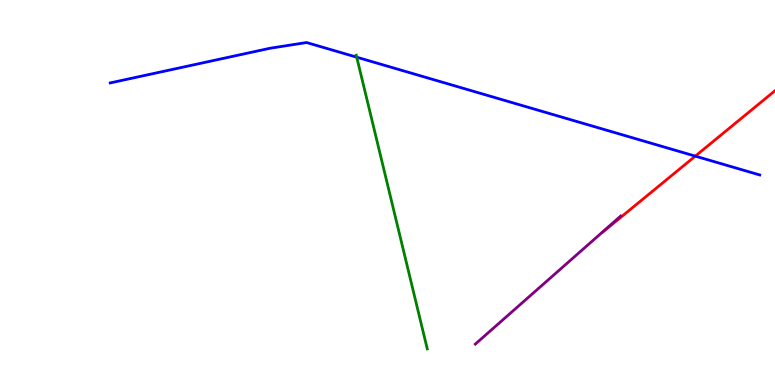[{'lines': ['blue', 'red'], 'intersections': [{'x': 8.97, 'y': 5.94}]}, {'lines': ['green', 'red'], 'intersections': []}, {'lines': ['purple', 'red'], 'intersections': []}, {'lines': ['blue', 'green'], 'intersections': [{'x': 4.6, 'y': 8.51}]}, {'lines': ['blue', 'purple'], 'intersections': []}, {'lines': ['green', 'purple'], 'intersections': []}]